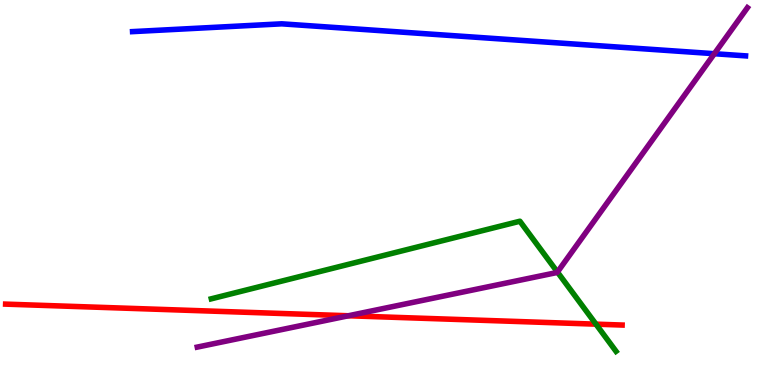[{'lines': ['blue', 'red'], 'intersections': []}, {'lines': ['green', 'red'], 'intersections': [{'x': 7.69, 'y': 1.58}]}, {'lines': ['purple', 'red'], 'intersections': [{'x': 4.5, 'y': 1.8}]}, {'lines': ['blue', 'green'], 'intersections': []}, {'lines': ['blue', 'purple'], 'intersections': [{'x': 9.22, 'y': 8.6}]}, {'lines': ['green', 'purple'], 'intersections': [{'x': 7.19, 'y': 2.93}]}]